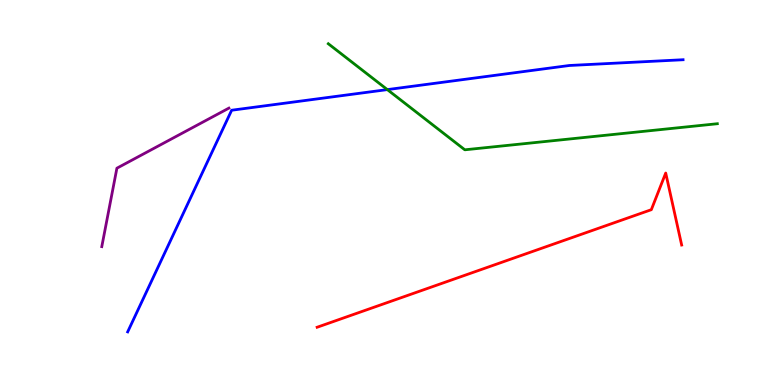[{'lines': ['blue', 'red'], 'intersections': []}, {'lines': ['green', 'red'], 'intersections': []}, {'lines': ['purple', 'red'], 'intersections': []}, {'lines': ['blue', 'green'], 'intersections': [{'x': 5.0, 'y': 7.67}]}, {'lines': ['blue', 'purple'], 'intersections': []}, {'lines': ['green', 'purple'], 'intersections': []}]